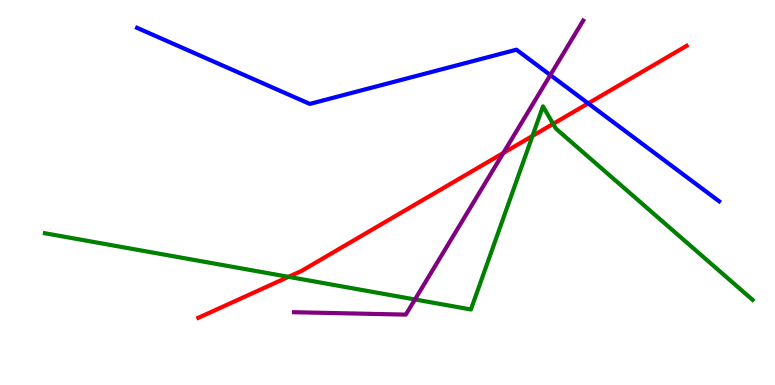[{'lines': ['blue', 'red'], 'intersections': [{'x': 7.59, 'y': 7.31}]}, {'lines': ['green', 'red'], 'intersections': [{'x': 3.72, 'y': 2.81}, {'x': 6.87, 'y': 6.47}, {'x': 7.14, 'y': 6.78}]}, {'lines': ['purple', 'red'], 'intersections': [{'x': 6.49, 'y': 6.03}]}, {'lines': ['blue', 'green'], 'intersections': []}, {'lines': ['blue', 'purple'], 'intersections': [{'x': 7.1, 'y': 8.05}]}, {'lines': ['green', 'purple'], 'intersections': [{'x': 5.35, 'y': 2.22}]}]